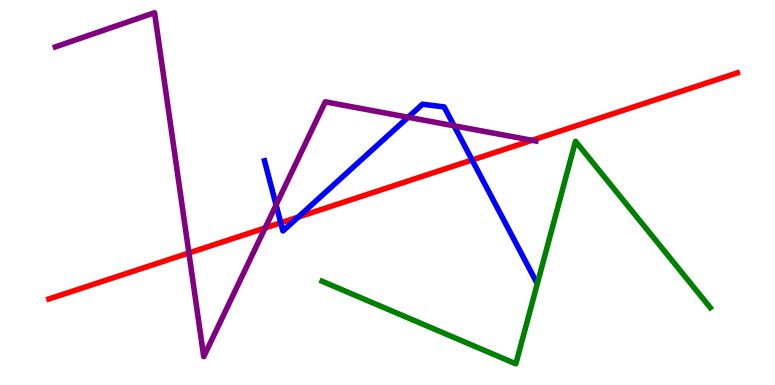[{'lines': ['blue', 'red'], 'intersections': [{'x': 3.62, 'y': 4.21}, {'x': 3.85, 'y': 4.36}, {'x': 6.09, 'y': 5.84}]}, {'lines': ['green', 'red'], 'intersections': []}, {'lines': ['purple', 'red'], 'intersections': [{'x': 2.44, 'y': 3.43}, {'x': 3.42, 'y': 4.08}, {'x': 6.87, 'y': 6.36}]}, {'lines': ['blue', 'green'], 'intersections': []}, {'lines': ['blue', 'purple'], 'intersections': [{'x': 3.56, 'y': 4.68}, {'x': 5.27, 'y': 6.95}, {'x': 5.86, 'y': 6.73}]}, {'lines': ['green', 'purple'], 'intersections': []}]